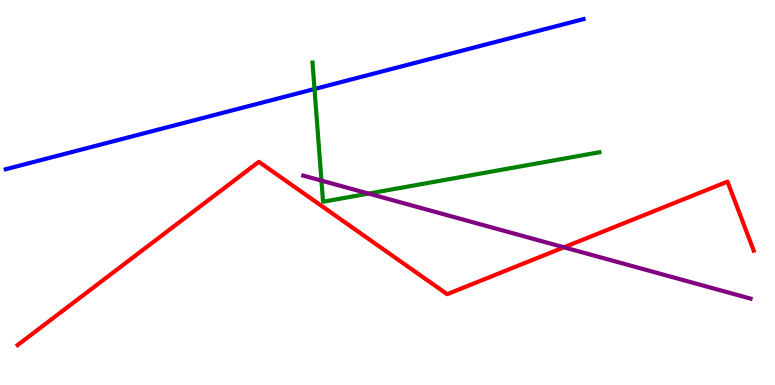[{'lines': ['blue', 'red'], 'intersections': []}, {'lines': ['green', 'red'], 'intersections': []}, {'lines': ['purple', 'red'], 'intersections': [{'x': 7.28, 'y': 3.58}]}, {'lines': ['blue', 'green'], 'intersections': [{'x': 4.06, 'y': 7.69}]}, {'lines': ['blue', 'purple'], 'intersections': []}, {'lines': ['green', 'purple'], 'intersections': [{'x': 4.15, 'y': 5.31}, {'x': 4.76, 'y': 4.97}]}]